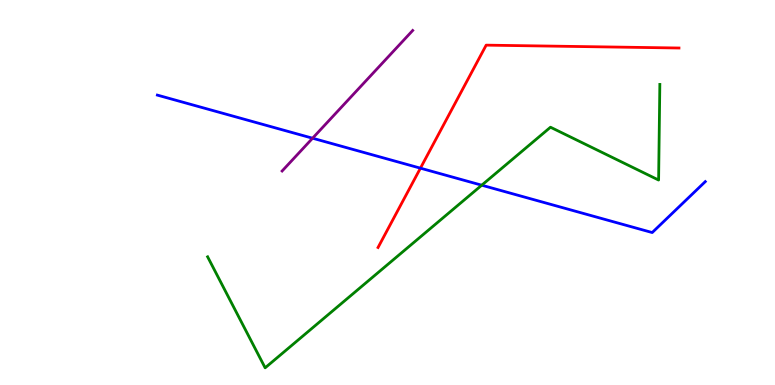[{'lines': ['blue', 'red'], 'intersections': [{'x': 5.42, 'y': 5.63}]}, {'lines': ['green', 'red'], 'intersections': []}, {'lines': ['purple', 'red'], 'intersections': []}, {'lines': ['blue', 'green'], 'intersections': [{'x': 6.22, 'y': 5.19}]}, {'lines': ['blue', 'purple'], 'intersections': [{'x': 4.03, 'y': 6.41}]}, {'lines': ['green', 'purple'], 'intersections': []}]